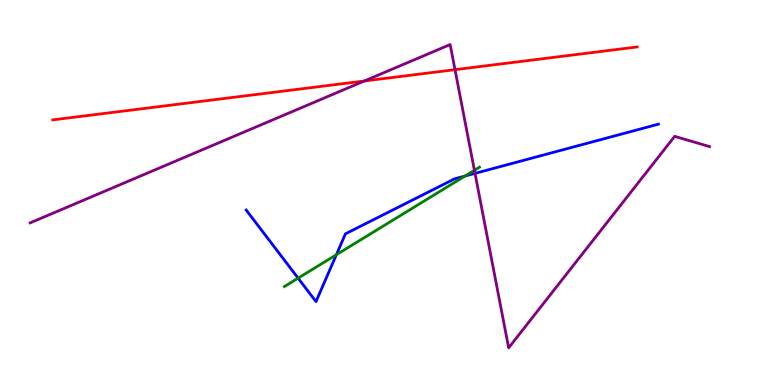[{'lines': ['blue', 'red'], 'intersections': []}, {'lines': ['green', 'red'], 'intersections': []}, {'lines': ['purple', 'red'], 'intersections': [{'x': 4.7, 'y': 7.9}, {'x': 5.87, 'y': 8.19}]}, {'lines': ['blue', 'green'], 'intersections': [{'x': 3.85, 'y': 2.78}, {'x': 4.34, 'y': 3.38}, {'x': 6.0, 'y': 5.43}]}, {'lines': ['blue', 'purple'], 'intersections': [{'x': 6.13, 'y': 5.5}]}, {'lines': ['green', 'purple'], 'intersections': [{'x': 6.12, 'y': 5.58}]}]